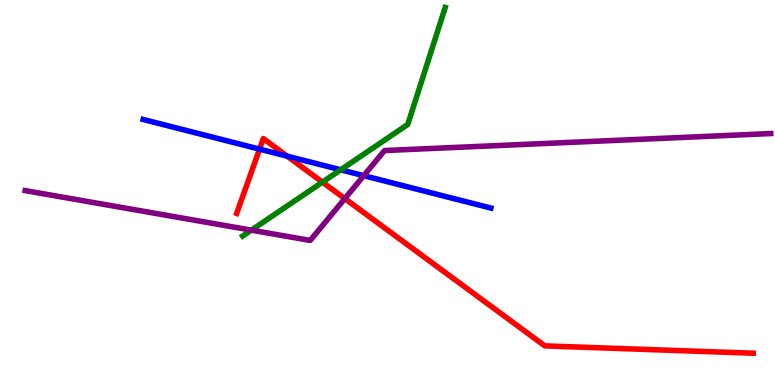[{'lines': ['blue', 'red'], 'intersections': [{'x': 3.35, 'y': 6.13}, {'x': 3.71, 'y': 5.94}]}, {'lines': ['green', 'red'], 'intersections': [{'x': 4.16, 'y': 5.27}]}, {'lines': ['purple', 'red'], 'intersections': [{'x': 4.45, 'y': 4.84}]}, {'lines': ['blue', 'green'], 'intersections': [{'x': 4.4, 'y': 5.59}]}, {'lines': ['blue', 'purple'], 'intersections': [{'x': 4.69, 'y': 5.44}]}, {'lines': ['green', 'purple'], 'intersections': [{'x': 3.24, 'y': 4.02}]}]